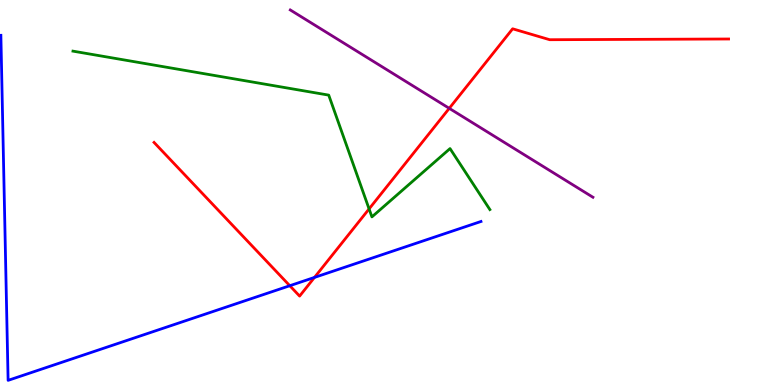[{'lines': ['blue', 'red'], 'intersections': [{'x': 3.74, 'y': 2.58}, {'x': 4.06, 'y': 2.79}]}, {'lines': ['green', 'red'], 'intersections': [{'x': 4.76, 'y': 4.57}]}, {'lines': ['purple', 'red'], 'intersections': [{'x': 5.8, 'y': 7.19}]}, {'lines': ['blue', 'green'], 'intersections': []}, {'lines': ['blue', 'purple'], 'intersections': []}, {'lines': ['green', 'purple'], 'intersections': []}]